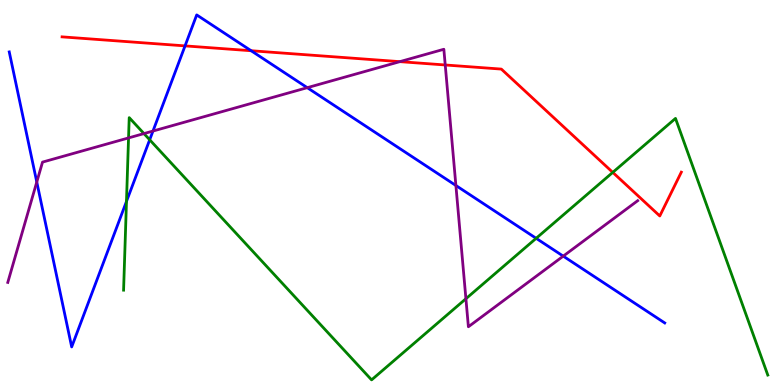[{'lines': ['blue', 'red'], 'intersections': [{'x': 2.39, 'y': 8.81}, {'x': 3.24, 'y': 8.68}]}, {'lines': ['green', 'red'], 'intersections': [{'x': 7.91, 'y': 5.52}]}, {'lines': ['purple', 'red'], 'intersections': [{'x': 5.16, 'y': 8.4}, {'x': 5.74, 'y': 8.31}]}, {'lines': ['blue', 'green'], 'intersections': [{'x': 1.63, 'y': 4.77}, {'x': 1.93, 'y': 6.37}, {'x': 6.92, 'y': 3.81}]}, {'lines': ['blue', 'purple'], 'intersections': [{'x': 0.475, 'y': 5.27}, {'x': 1.97, 'y': 6.6}, {'x': 3.96, 'y': 7.72}, {'x': 5.88, 'y': 5.18}, {'x': 7.27, 'y': 3.35}]}, {'lines': ['green', 'purple'], 'intersections': [{'x': 1.66, 'y': 6.42}, {'x': 1.86, 'y': 6.53}, {'x': 6.01, 'y': 2.24}]}]